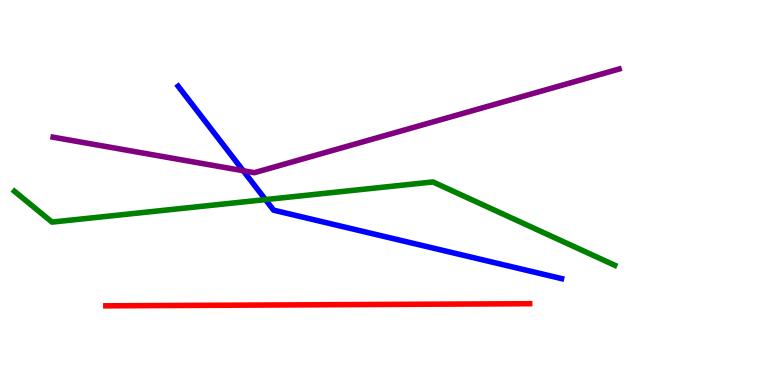[{'lines': ['blue', 'red'], 'intersections': []}, {'lines': ['green', 'red'], 'intersections': []}, {'lines': ['purple', 'red'], 'intersections': []}, {'lines': ['blue', 'green'], 'intersections': [{'x': 3.43, 'y': 4.82}]}, {'lines': ['blue', 'purple'], 'intersections': [{'x': 3.14, 'y': 5.57}]}, {'lines': ['green', 'purple'], 'intersections': []}]